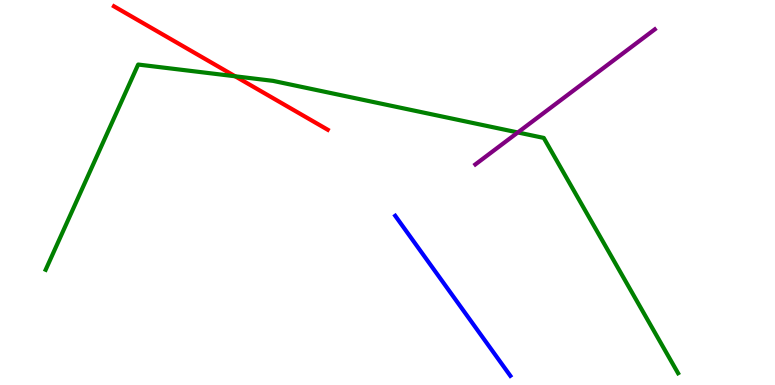[{'lines': ['blue', 'red'], 'intersections': []}, {'lines': ['green', 'red'], 'intersections': [{'x': 3.03, 'y': 8.02}]}, {'lines': ['purple', 'red'], 'intersections': []}, {'lines': ['blue', 'green'], 'intersections': []}, {'lines': ['blue', 'purple'], 'intersections': []}, {'lines': ['green', 'purple'], 'intersections': [{'x': 6.68, 'y': 6.56}]}]